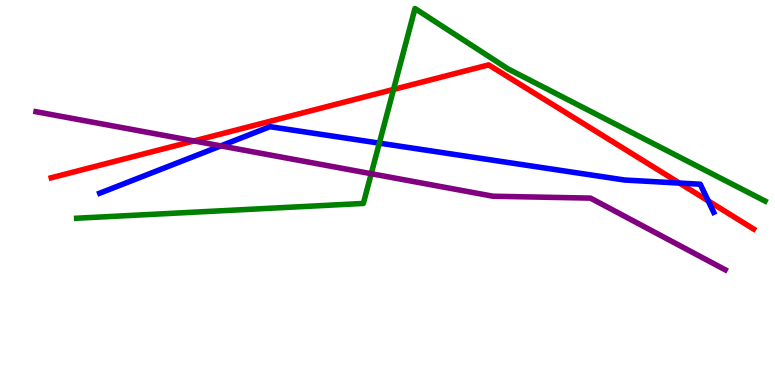[{'lines': ['blue', 'red'], 'intersections': [{'x': 8.77, 'y': 5.25}, {'x': 9.14, 'y': 4.78}]}, {'lines': ['green', 'red'], 'intersections': [{'x': 5.08, 'y': 7.68}]}, {'lines': ['purple', 'red'], 'intersections': [{'x': 2.5, 'y': 6.34}]}, {'lines': ['blue', 'green'], 'intersections': [{'x': 4.89, 'y': 6.28}]}, {'lines': ['blue', 'purple'], 'intersections': [{'x': 2.85, 'y': 6.21}]}, {'lines': ['green', 'purple'], 'intersections': [{'x': 4.79, 'y': 5.49}]}]